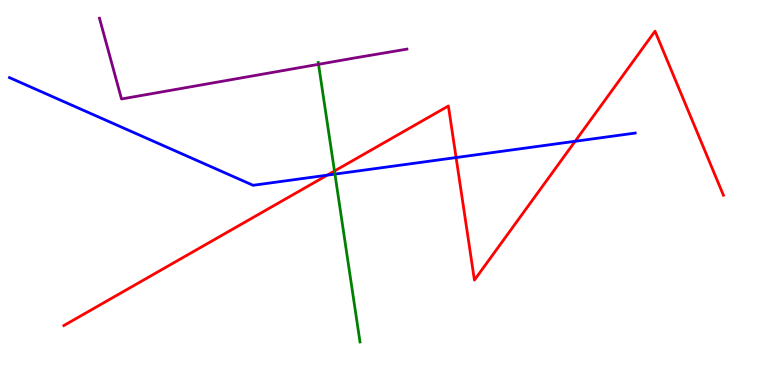[{'lines': ['blue', 'red'], 'intersections': [{'x': 4.22, 'y': 5.45}, {'x': 5.89, 'y': 5.91}, {'x': 7.42, 'y': 6.33}]}, {'lines': ['green', 'red'], 'intersections': [{'x': 4.32, 'y': 5.56}]}, {'lines': ['purple', 'red'], 'intersections': []}, {'lines': ['blue', 'green'], 'intersections': [{'x': 4.32, 'y': 5.48}]}, {'lines': ['blue', 'purple'], 'intersections': []}, {'lines': ['green', 'purple'], 'intersections': [{'x': 4.11, 'y': 8.33}]}]